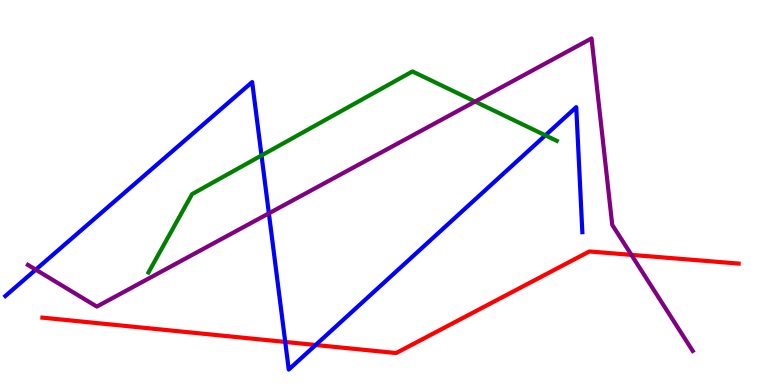[{'lines': ['blue', 'red'], 'intersections': [{'x': 3.68, 'y': 1.12}, {'x': 4.07, 'y': 1.04}]}, {'lines': ['green', 'red'], 'intersections': []}, {'lines': ['purple', 'red'], 'intersections': [{'x': 8.15, 'y': 3.38}]}, {'lines': ['blue', 'green'], 'intersections': [{'x': 3.37, 'y': 5.96}, {'x': 7.04, 'y': 6.48}]}, {'lines': ['blue', 'purple'], 'intersections': [{'x': 0.461, 'y': 3.0}, {'x': 3.47, 'y': 4.46}]}, {'lines': ['green', 'purple'], 'intersections': [{'x': 6.13, 'y': 7.36}]}]